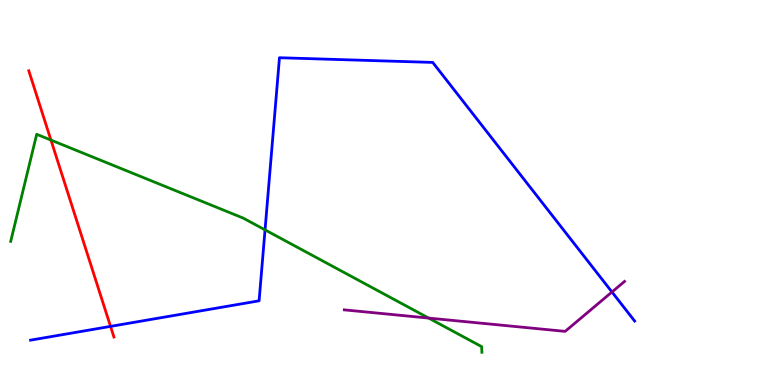[{'lines': ['blue', 'red'], 'intersections': [{'x': 1.43, 'y': 1.52}]}, {'lines': ['green', 'red'], 'intersections': [{'x': 0.657, 'y': 6.36}]}, {'lines': ['purple', 'red'], 'intersections': []}, {'lines': ['blue', 'green'], 'intersections': [{'x': 3.42, 'y': 4.03}]}, {'lines': ['blue', 'purple'], 'intersections': [{'x': 7.9, 'y': 2.42}]}, {'lines': ['green', 'purple'], 'intersections': [{'x': 5.53, 'y': 1.74}]}]